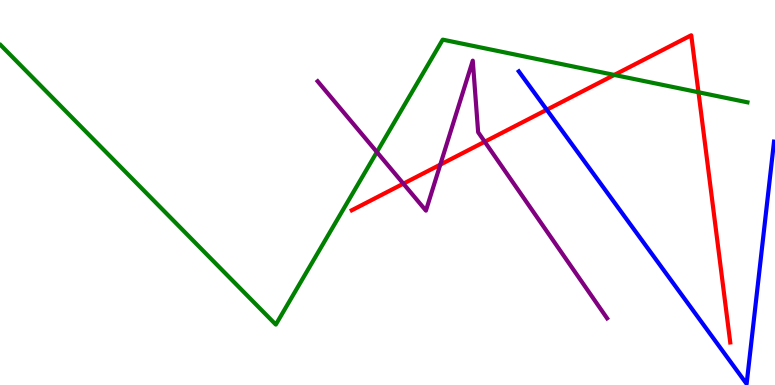[{'lines': ['blue', 'red'], 'intersections': [{'x': 7.05, 'y': 7.15}]}, {'lines': ['green', 'red'], 'intersections': [{'x': 7.93, 'y': 8.05}, {'x': 9.01, 'y': 7.6}]}, {'lines': ['purple', 'red'], 'intersections': [{'x': 5.2, 'y': 5.23}, {'x': 5.68, 'y': 5.72}, {'x': 6.25, 'y': 6.32}]}, {'lines': ['blue', 'green'], 'intersections': []}, {'lines': ['blue', 'purple'], 'intersections': []}, {'lines': ['green', 'purple'], 'intersections': [{'x': 4.86, 'y': 6.05}]}]